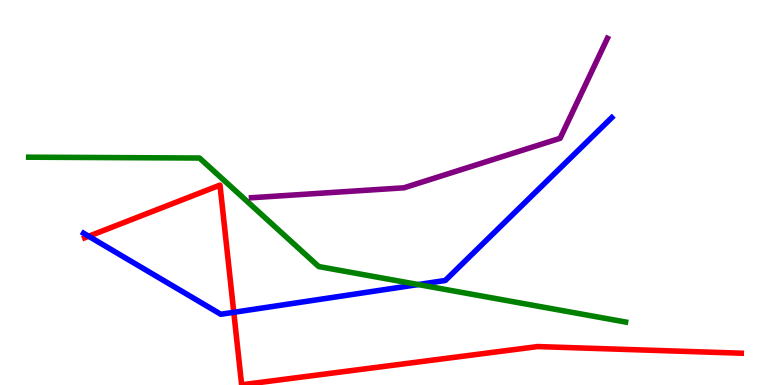[{'lines': ['blue', 'red'], 'intersections': [{'x': 1.14, 'y': 3.86}, {'x': 3.02, 'y': 1.89}]}, {'lines': ['green', 'red'], 'intersections': []}, {'lines': ['purple', 'red'], 'intersections': []}, {'lines': ['blue', 'green'], 'intersections': [{'x': 5.4, 'y': 2.61}]}, {'lines': ['blue', 'purple'], 'intersections': []}, {'lines': ['green', 'purple'], 'intersections': []}]